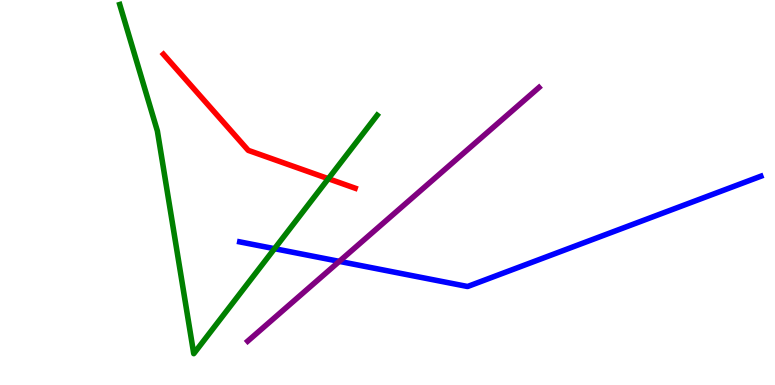[{'lines': ['blue', 'red'], 'intersections': []}, {'lines': ['green', 'red'], 'intersections': [{'x': 4.24, 'y': 5.36}]}, {'lines': ['purple', 'red'], 'intersections': []}, {'lines': ['blue', 'green'], 'intersections': [{'x': 3.54, 'y': 3.54}]}, {'lines': ['blue', 'purple'], 'intersections': [{'x': 4.38, 'y': 3.21}]}, {'lines': ['green', 'purple'], 'intersections': []}]